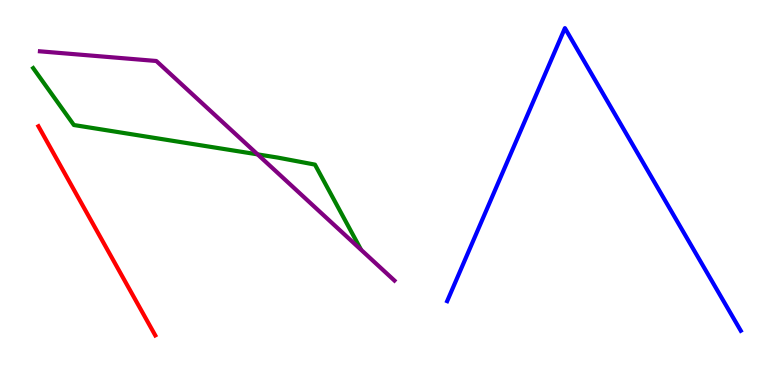[{'lines': ['blue', 'red'], 'intersections': []}, {'lines': ['green', 'red'], 'intersections': []}, {'lines': ['purple', 'red'], 'intersections': []}, {'lines': ['blue', 'green'], 'intersections': []}, {'lines': ['blue', 'purple'], 'intersections': []}, {'lines': ['green', 'purple'], 'intersections': [{'x': 3.32, 'y': 5.99}]}]